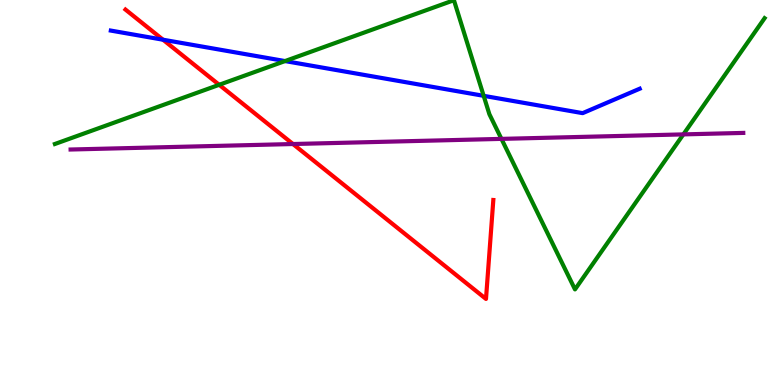[{'lines': ['blue', 'red'], 'intersections': [{'x': 2.1, 'y': 8.97}]}, {'lines': ['green', 'red'], 'intersections': [{'x': 2.83, 'y': 7.8}]}, {'lines': ['purple', 'red'], 'intersections': [{'x': 3.78, 'y': 6.26}]}, {'lines': ['blue', 'green'], 'intersections': [{'x': 3.68, 'y': 8.41}, {'x': 6.24, 'y': 7.51}]}, {'lines': ['blue', 'purple'], 'intersections': []}, {'lines': ['green', 'purple'], 'intersections': [{'x': 6.47, 'y': 6.39}, {'x': 8.82, 'y': 6.51}]}]